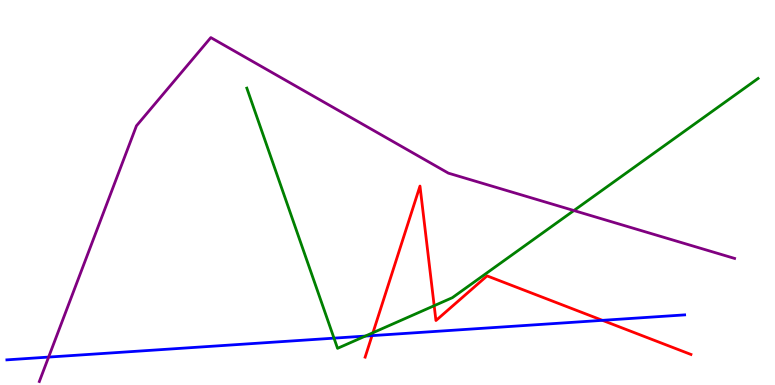[{'lines': ['blue', 'red'], 'intersections': [{'x': 4.8, 'y': 1.28}, {'x': 7.77, 'y': 1.68}]}, {'lines': ['green', 'red'], 'intersections': [{'x': 4.81, 'y': 1.36}, {'x': 5.6, 'y': 2.06}]}, {'lines': ['purple', 'red'], 'intersections': []}, {'lines': ['blue', 'green'], 'intersections': [{'x': 4.31, 'y': 1.22}, {'x': 4.71, 'y': 1.27}]}, {'lines': ['blue', 'purple'], 'intersections': [{'x': 0.627, 'y': 0.725}]}, {'lines': ['green', 'purple'], 'intersections': [{'x': 7.4, 'y': 4.53}]}]